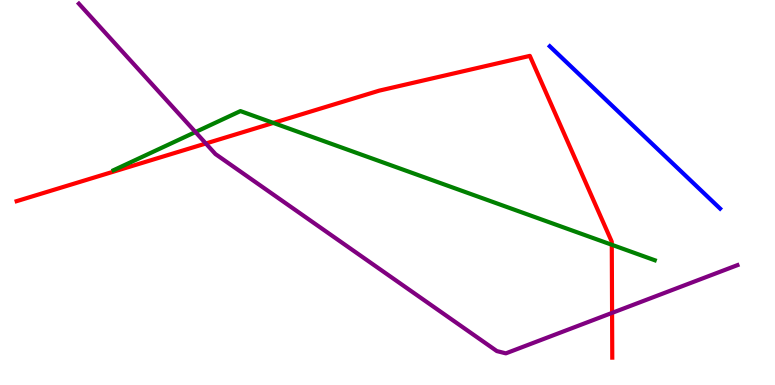[{'lines': ['blue', 'red'], 'intersections': []}, {'lines': ['green', 'red'], 'intersections': [{'x': 3.53, 'y': 6.81}, {'x': 7.89, 'y': 3.64}]}, {'lines': ['purple', 'red'], 'intersections': [{'x': 2.66, 'y': 6.27}, {'x': 7.9, 'y': 1.87}]}, {'lines': ['blue', 'green'], 'intersections': []}, {'lines': ['blue', 'purple'], 'intersections': []}, {'lines': ['green', 'purple'], 'intersections': [{'x': 2.52, 'y': 6.57}]}]